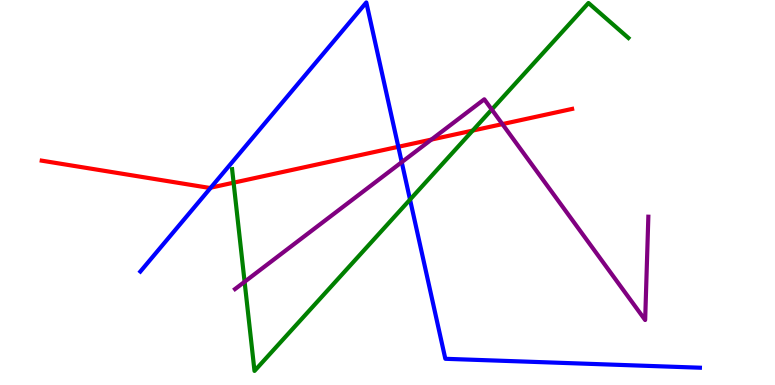[{'lines': ['blue', 'red'], 'intersections': [{'x': 2.72, 'y': 5.13}, {'x': 5.14, 'y': 6.19}]}, {'lines': ['green', 'red'], 'intersections': [{'x': 3.01, 'y': 5.26}, {'x': 6.1, 'y': 6.61}]}, {'lines': ['purple', 'red'], 'intersections': [{'x': 5.57, 'y': 6.37}, {'x': 6.48, 'y': 6.78}]}, {'lines': ['blue', 'green'], 'intersections': [{'x': 5.29, 'y': 4.82}]}, {'lines': ['blue', 'purple'], 'intersections': [{'x': 5.18, 'y': 5.79}]}, {'lines': ['green', 'purple'], 'intersections': [{'x': 3.16, 'y': 2.68}, {'x': 6.35, 'y': 7.15}]}]